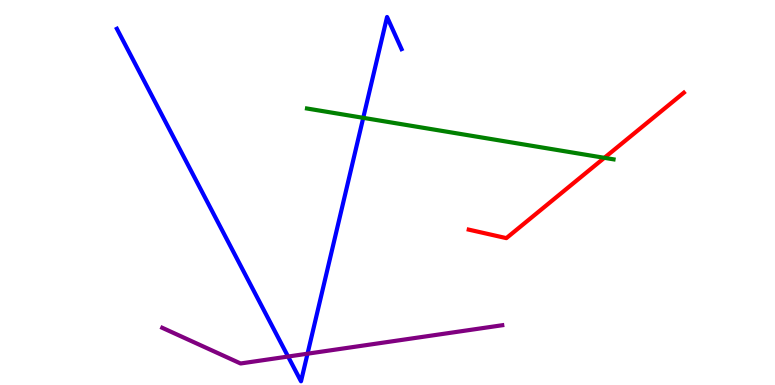[{'lines': ['blue', 'red'], 'intersections': []}, {'lines': ['green', 'red'], 'intersections': [{'x': 7.8, 'y': 5.9}]}, {'lines': ['purple', 'red'], 'intersections': []}, {'lines': ['blue', 'green'], 'intersections': [{'x': 4.69, 'y': 6.94}]}, {'lines': ['blue', 'purple'], 'intersections': [{'x': 3.72, 'y': 0.739}, {'x': 3.97, 'y': 0.813}]}, {'lines': ['green', 'purple'], 'intersections': []}]